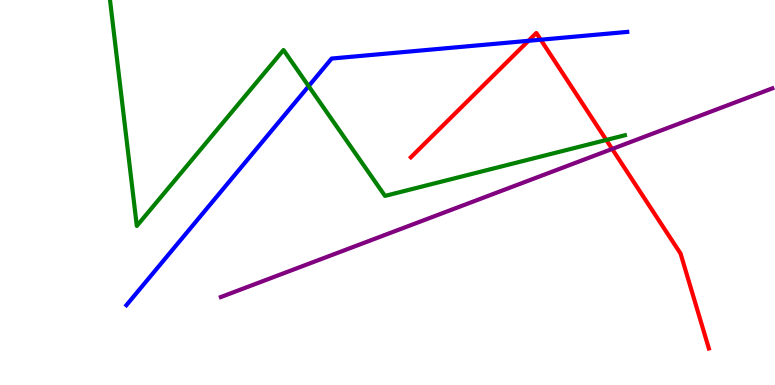[{'lines': ['blue', 'red'], 'intersections': [{'x': 6.82, 'y': 8.94}, {'x': 6.98, 'y': 8.97}]}, {'lines': ['green', 'red'], 'intersections': [{'x': 7.82, 'y': 6.36}]}, {'lines': ['purple', 'red'], 'intersections': [{'x': 7.9, 'y': 6.13}]}, {'lines': ['blue', 'green'], 'intersections': [{'x': 3.98, 'y': 7.76}]}, {'lines': ['blue', 'purple'], 'intersections': []}, {'lines': ['green', 'purple'], 'intersections': []}]